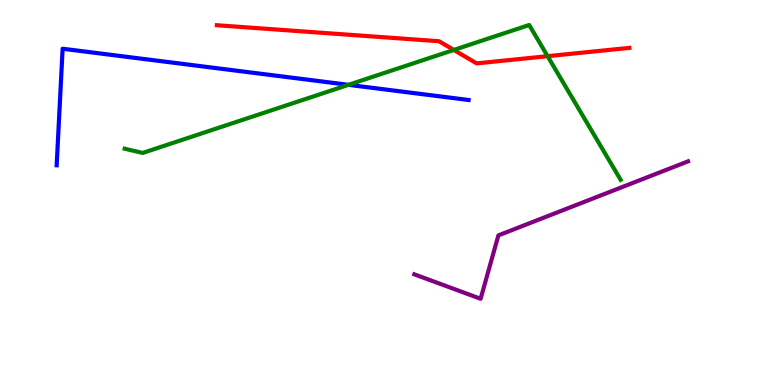[{'lines': ['blue', 'red'], 'intersections': []}, {'lines': ['green', 'red'], 'intersections': [{'x': 5.86, 'y': 8.7}, {'x': 7.07, 'y': 8.54}]}, {'lines': ['purple', 'red'], 'intersections': []}, {'lines': ['blue', 'green'], 'intersections': [{'x': 4.5, 'y': 7.8}]}, {'lines': ['blue', 'purple'], 'intersections': []}, {'lines': ['green', 'purple'], 'intersections': []}]